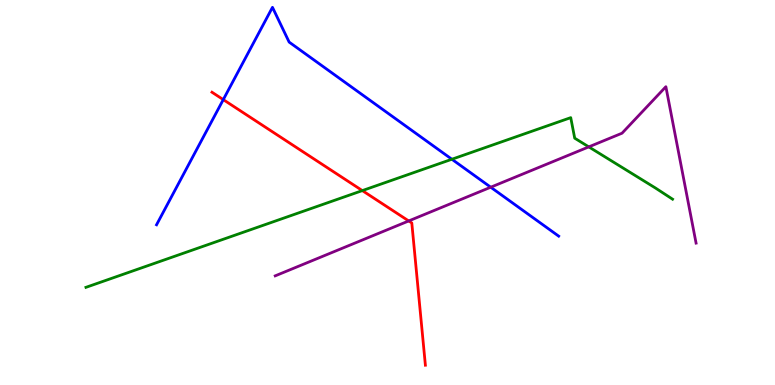[{'lines': ['blue', 'red'], 'intersections': [{'x': 2.88, 'y': 7.41}]}, {'lines': ['green', 'red'], 'intersections': [{'x': 4.68, 'y': 5.05}]}, {'lines': ['purple', 'red'], 'intersections': [{'x': 5.27, 'y': 4.26}]}, {'lines': ['blue', 'green'], 'intersections': [{'x': 5.83, 'y': 5.86}]}, {'lines': ['blue', 'purple'], 'intersections': [{'x': 6.33, 'y': 5.14}]}, {'lines': ['green', 'purple'], 'intersections': [{'x': 7.6, 'y': 6.19}]}]